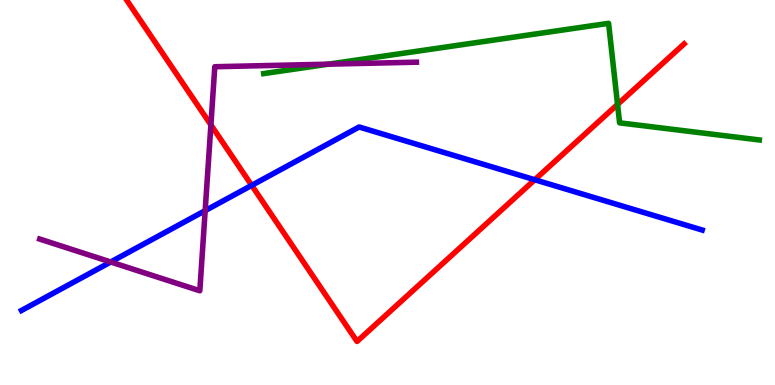[{'lines': ['blue', 'red'], 'intersections': [{'x': 3.25, 'y': 5.19}, {'x': 6.9, 'y': 5.33}]}, {'lines': ['green', 'red'], 'intersections': [{'x': 7.97, 'y': 7.29}]}, {'lines': ['purple', 'red'], 'intersections': [{'x': 2.72, 'y': 6.76}]}, {'lines': ['blue', 'green'], 'intersections': []}, {'lines': ['blue', 'purple'], 'intersections': [{'x': 1.43, 'y': 3.2}, {'x': 2.65, 'y': 4.53}]}, {'lines': ['green', 'purple'], 'intersections': [{'x': 4.24, 'y': 8.33}]}]